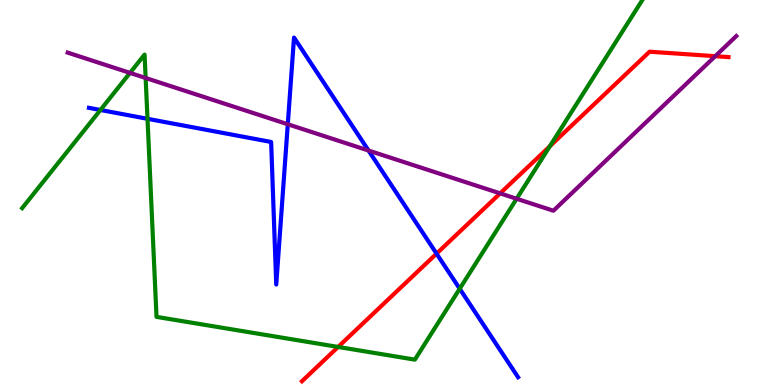[{'lines': ['blue', 'red'], 'intersections': [{'x': 5.63, 'y': 3.41}]}, {'lines': ['green', 'red'], 'intersections': [{'x': 4.36, 'y': 0.989}, {'x': 7.09, 'y': 6.2}]}, {'lines': ['purple', 'red'], 'intersections': [{'x': 6.45, 'y': 4.98}, {'x': 9.23, 'y': 8.54}]}, {'lines': ['blue', 'green'], 'intersections': [{'x': 1.3, 'y': 7.14}, {'x': 1.9, 'y': 6.91}, {'x': 5.93, 'y': 2.5}]}, {'lines': ['blue', 'purple'], 'intersections': [{'x': 3.71, 'y': 6.77}, {'x': 4.76, 'y': 6.09}]}, {'lines': ['green', 'purple'], 'intersections': [{'x': 1.68, 'y': 8.11}, {'x': 1.88, 'y': 7.97}, {'x': 6.67, 'y': 4.84}]}]